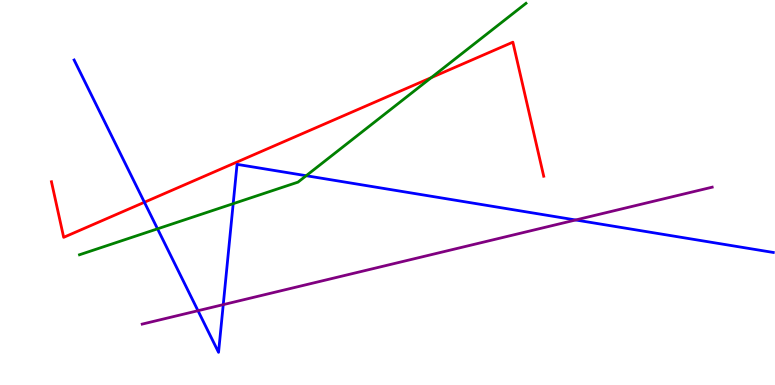[{'lines': ['blue', 'red'], 'intersections': [{'x': 1.86, 'y': 4.75}]}, {'lines': ['green', 'red'], 'intersections': [{'x': 5.56, 'y': 7.98}]}, {'lines': ['purple', 'red'], 'intersections': []}, {'lines': ['blue', 'green'], 'intersections': [{'x': 2.03, 'y': 4.06}, {'x': 3.01, 'y': 4.71}, {'x': 3.95, 'y': 5.44}]}, {'lines': ['blue', 'purple'], 'intersections': [{'x': 2.55, 'y': 1.93}, {'x': 2.88, 'y': 2.09}, {'x': 7.43, 'y': 4.29}]}, {'lines': ['green', 'purple'], 'intersections': []}]